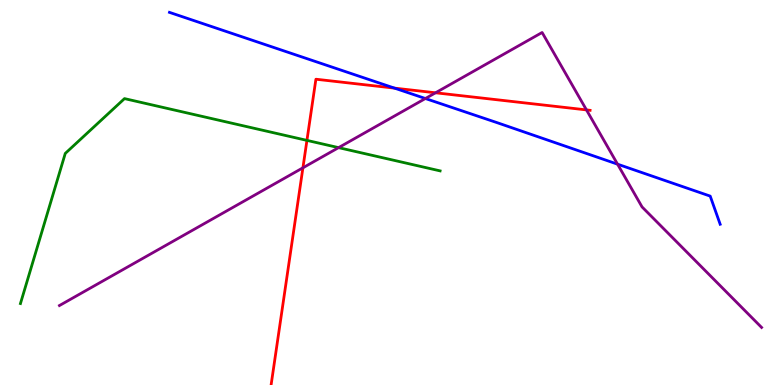[{'lines': ['blue', 'red'], 'intersections': [{'x': 5.09, 'y': 7.71}]}, {'lines': ['green', 'red'], 'intersections': [{'x': 3.96, 'y': 6.35}]}, {'lines': ['purple', 'red'], 'intersections': [{'x': 3.91, 'y': 5.64}, {'x': 5.62, 'y': 7.59}, {'x': 7.57, 'y': 7.15}]}, {'lines': ['blue', 'green'], 'intersections': []}, {'lines': ['blue', 'purple'], 'intersections': [{'x': 5.49, 'y': 7.44}, {'x': 7.97, 'y': 5.74}]}, {'lines': ['green', 'purple'], 'intersections': [{'x': 4.37, 'y': 6.17}]}]